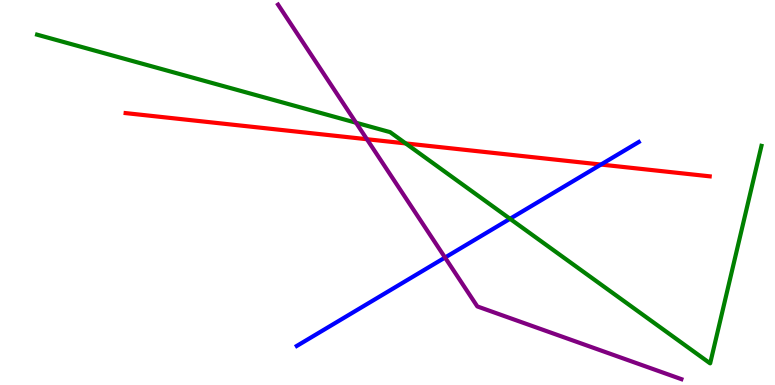[{'lines': ['blue', 'red'], 'intersections': [{'x': 7.75, 'y': 5.73}]}, {'lines': ['green', 'red'], 'intersections': [{'x': 5.23, 'y': 6.27}]}, {'lines': ['purple', 'red'], 'intersections': [{'x': 4.73, 'y': 6.38}]}, {'lines': ['blue', 'green'], 'intersections': [{'x': 6.58, 'y': 4.32}]}, {'lines': ['blue', 'purple'], 'intersections': [{'x': 5.74, 'y': 3.31}]}, {'lines': ['green', 'purple'], 'intersections': [{'x': 4.59, 'y': 6.81}]}]